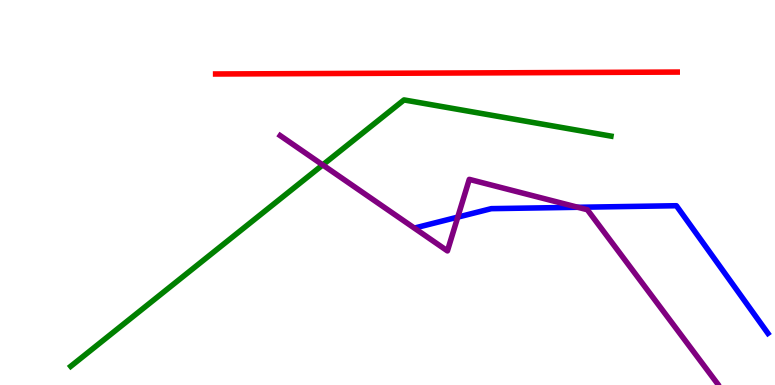[{'lines': ['blue', 'red'], 'intersections': []}, {'lines': ['green', 'red'], 'intersections': []}, {'lines': ['purple', 'red'], 'intersections': []}, {'lines': ['blue', 'green'], 'intersections': []}, {'lines': ['blue', 'purple'], 'intersections': [{'x': 5.91, 'y': 4.36}, {'x': 7.46, 'y': 4.62}]}, {'lines': ['green', 'purple'], 'intersections': [{'x': 4.16, 'y': 5.72}]}]